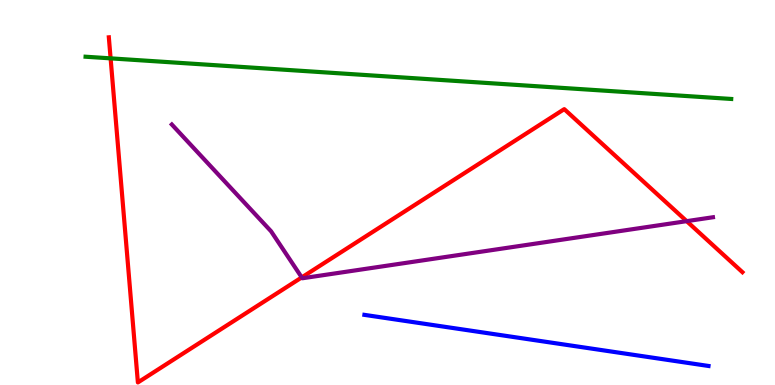[{'lines': ['blue', 'red'], 'intersections': []}, {'lines': ['green', 'red'], 'intersections': [{'x': 1.43, 'y': 8.48}]}, {'lines': ['purple', 'red'], 'intersections': [{'x': 3.89, 'y': 2.79}, {'x': 8.86, 'y': 4.26}]}, {'lines': ['blue', 'green'], 'intersections': []}, {'lines': ['blue', 'purple'], 'intersections': []}, {'lines': ['green', 'purple'], 'intersections': []}]